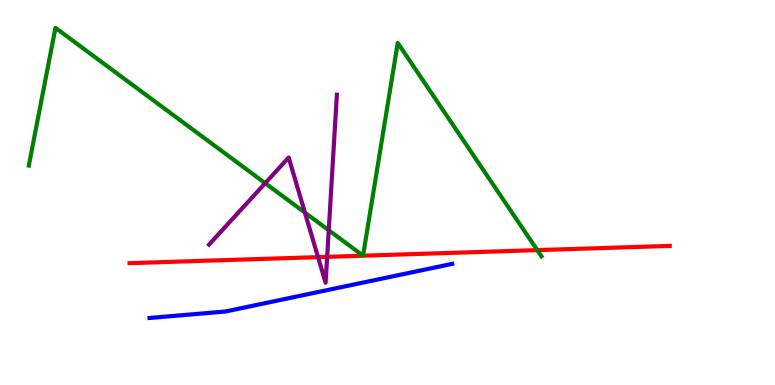[{'lines': ['blue', 'red'], 'intersections': []}, {'lines': ['green', 'red'], 'intersections': [{'x': 6.93, 'y': 3.5}]}, {'lines': ['purple', 'red'], 'intersections': [{'x': 4.1, 'y': 3.32}, {'x': 4.22, 'y': 3.33}]}, {'lines': ['blue', 'green'], 'intersections': []}, {'lines': ['blue', 'purple'], 'intersections': []}, {'lines': ['green', 'purple'], 'intersections': [{'x': 3.42, 'y': 5.24}, {'x': 3.93, 'y': 4.48}, {'x': 4.24, 'y': 4.02}]}]